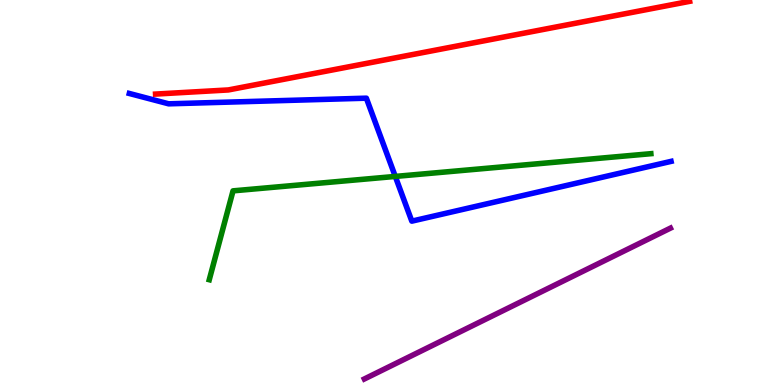[{'lines': ['blue', 'red'], 'intersections': []}, {'lines': ['green', 'red'], 'intersections': []}, {'lines': ['purple', 'red'], 'intersections': []}, {'lines': ['blue', 'green'], 'intersections': [{'x': 5.1, 'y': 5.42}]}, {'lines': ['blue', 'purple'], 'intersections': []}, {'lines': ['green', 'purple'], 'intersections': []}]